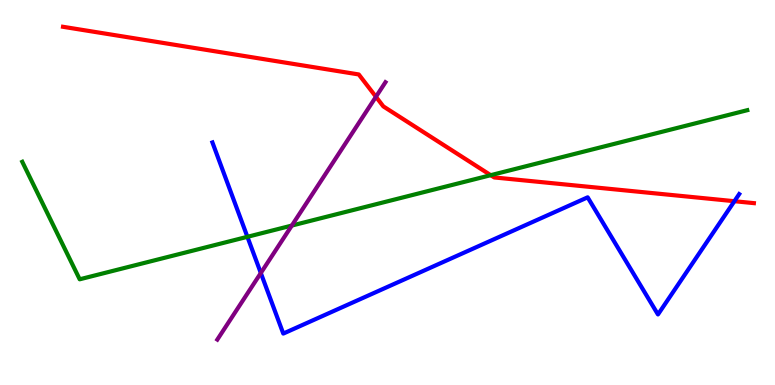[{'lines': ['blue', 'red'], 'intersections': [{'x': 9.48, 'y': 4.77}]}, {'lines': ['green', 'red'], 'intersections': [{'x': 6.33, 'y': 5.45}]}, {'lines': ['purple', 'red'], 'intersections': [{'x': 4.85, 'y': 7.49}]}, {'lines': ['blue', 'green'], 'intersections': [{'x': 3.19, 'y': 3.85}]}, {'lines': ['blue', 'purple'], 'intersections': [{'x': 3.37, 'y': 2.91}]}, {'lines': ['green', 'purple'], 'intersections': [{'x': 3.77, 'y': 4.14}]}]